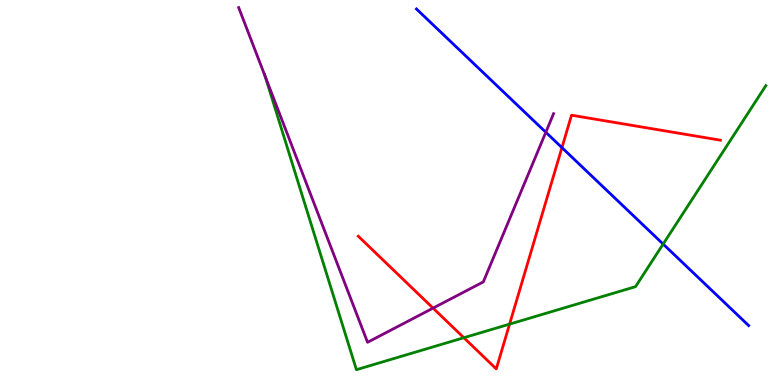[{'lines': ['blue', 'red'], 'intersections': [{'x': 7.25, 'y': 6.17}]}, {'lines': ['green', 'red'], 'intersections': [{'x': 5.99, 'y': 1.23}, {'x': 6.58, 'y': 1.58}]}, {'lines': ['purple', 'red'], 'intersections': [{'x': 5.59, 'y': 2.0}]}, {'lines': ['blue', 'green'], 'intersections': [{'x': 8.56, 'y': 3.66}]}, {'lines': ['blue', 'purple'], 'intersections': [{'x': 7.04, 'y': 6.56}]}, {'lines': ['green', 'purple'], 'intersections': [{'x': 3.42, 'y': 8.02}]}]